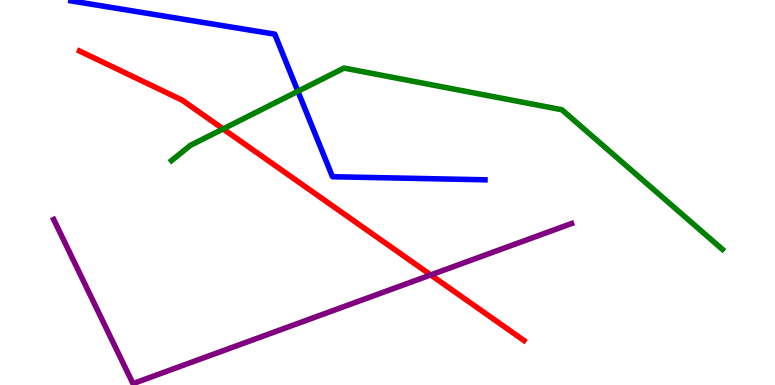[{'lines': ['blue', 'red'], 'intersections': []}, {'lines': ['green', 'red'], 'intersections': [{'x': 2.88, 'y': 6.65}]}, {'lines': ['purple', 'red'], 'intersections': [{'x': 5.56, 'y': 2.86}]}, {'lines': ['blue', 'green'], 'intersections': [{'x': 3.84, 'y': 7.63}]}, {'lines': ['blue', 'purple'], 'intersections': []}, {'lines': ['green', 'purple'], 'intersections': []}]